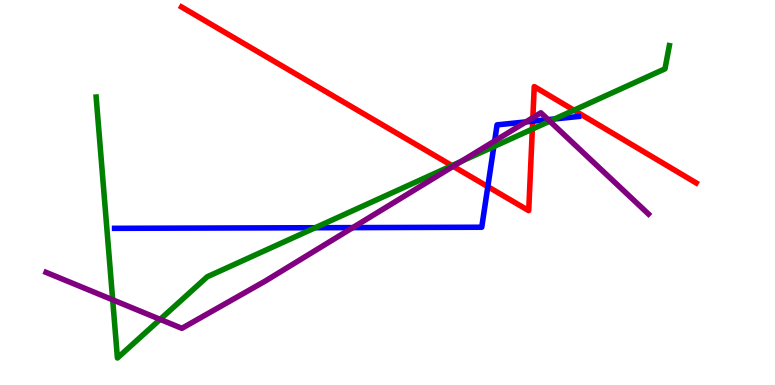[{'lines': ['blue', 'red'], 'intersections': [{'x': 6.29, 'y': 5.15}, {'x': 6.87, 'y': 6.85}]}, {'lines': ['green', 'red'], 'intersections': [{'x': 5.83, 'y': 5.7}, {'x': 6.87, 'y': 6.65}, {'x': 7.41, 'y': 7.14}]}, {'lines': ['purple', 'red'], 'intersections': [{'x': 5.85, 'y': 5.68}, {'x': 6.88, 'y': 6.94}]}, {'lines': ['blue', 'green'], 'intersections': [{'x': 4.07, 'y': 4.08}, {'x': 6.37, 'y': 6.19}, {'x': 7.16, 'y': 6.91}]}, {'lines': ['blue', 'purple'], 'intersections': [{'x': 4.55, 'y': 4.09}, {'x': 6.38, 'y': 6.34}, {'x': 6.79, 'y': 6.83}, {'x': 7.07, 'y': 6.89}]}, {'lines': ['green', 'purple'], 'intersections': [{'x': 1.45, 'y': 2.21}, {'x': 2.07, 'y': 1.7}, {'x': 5.95, 'y': 5.81}, {'x': 7.09, 'y': 6.85}]}]